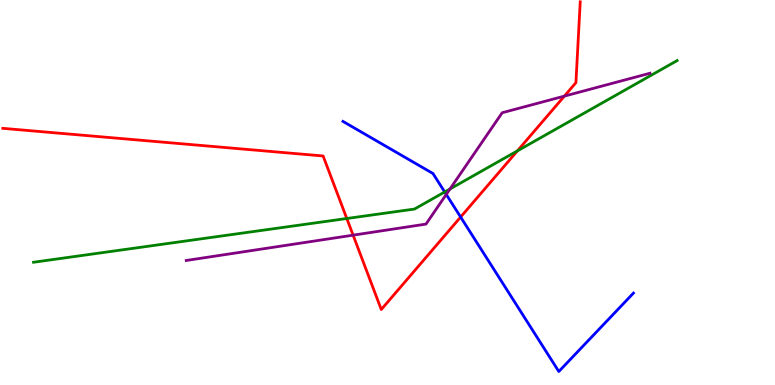[{'lines': ['blue', 'red'], 'intersections': [{'x': 5.94, 'y': 4.36}]}, {'lines': ['green', 'red'], 'intersections': [{'x': 4.47, 'y': 4.32}, {'x': 6.68, 'y': 6.08}]}, {'lines': ['purple', 'red'], 'intersections': [{'x': 4.56, 'y': 3.89}, {'x': 7.28, 'y': 7.5}]}, {'lines': ['blue', 'green'], 'intersections': [{'x': 5.74, 'y': 5.01}]}, {'lines': ['blue', 'purple'], 'intersections': [{'x': 5.76, 'y': 4.95}]}, {'lines': ['green', 'purple'], 'intersections': [{'x': 5.81, 'y': 5.09}]}]